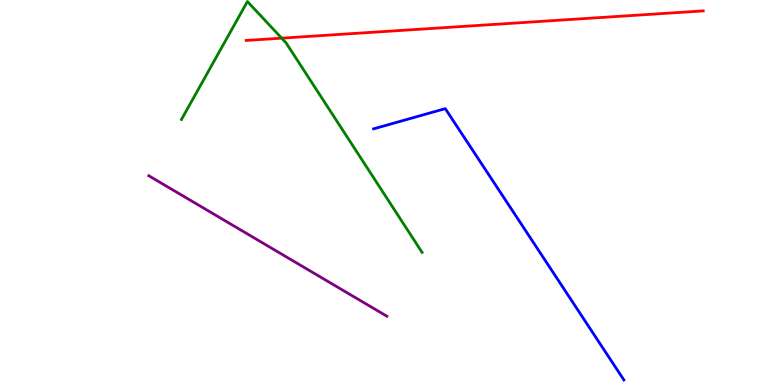[{'lines': ['blue', 'red'], 'intersections': []}, {'lines': ['green', 'red'], 'intersections': [{'x': 3.63, 'y': 9.01}]}, {'lines': ['purple', 'red'], 'intersections': []}, {'lines': ['blue', 'green'], 'intersections': []}, {'lines': ['blue', 'purple'], 'intersections': []}, {'lines': ['green', 'purple'], 'intersections': []}]